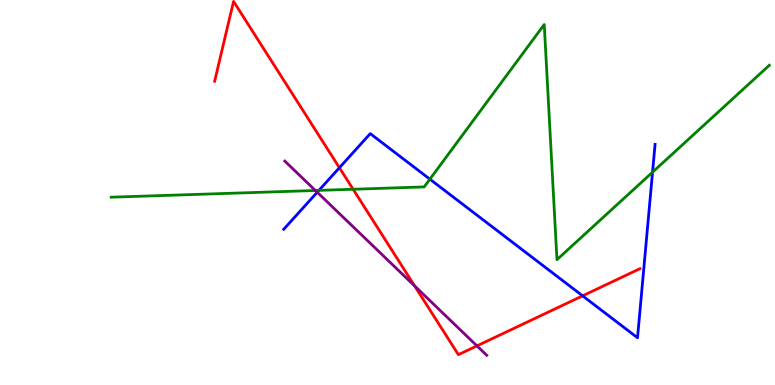[{'lines': ['blue', 'red'], 'intersections': [{'x': 4.38, 'y': 5.64}, {'x': 7.52, 'y': 2.32}]}, {'lines': ['green', 'red'], 'intersections': [{'x': 4.56, 'y': 5.08}]}, {'lines': ['purple', 'red'], 'intersections': [{'x': 5.35, 'y': 2.57}, {'x': 6.15, 'y': 1.02}]}, {'lines': ['blue', 'green'], 'intersections': [{'x': 4.12, 'y': 5.06}, {'x': 5.55, 'y': 5.35}, {'x': 8.42, 'y': 5.53}]}, {'lines': ['blue', 'purple'], 'intersections': [{'x': 4.09, 'y': 5.01}]}, {'lines': ['green', 'purple'], 'intersections': [{'x': 4.07, 'y': 5.05}]}]